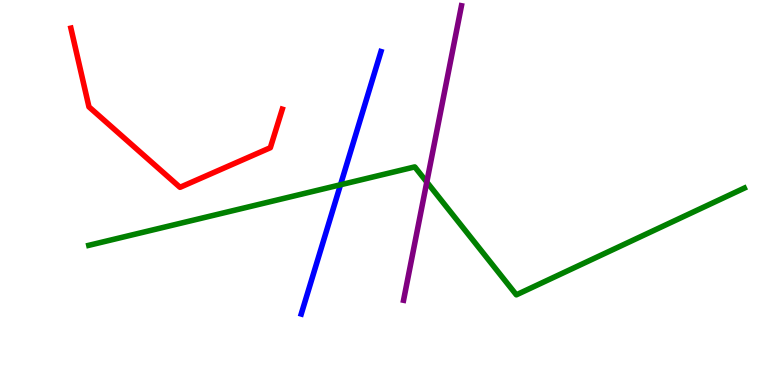[{'lines': ['blue', 'red'], 'intersections': []}, {'lines': ['green', 'red'], 'intersections': []}, {'lines': ['purple', 'red'], 'intersections': []}, {'lines': ['blue', 'green'], 'intersections': [{'x': 4.39, 'y': 5.2}]}, {'lines': ['blue', 'purple'], 'intersections': []}, {'lines': ['green', 'purple'], 'intersections': [{'x': 5.51, 'y': 5.27}]}]